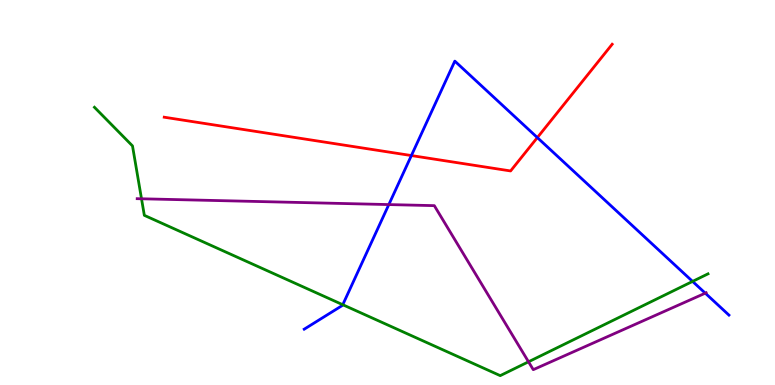[{'lines': ['blue', 'red'], 'intersections': [{'x': 5.31, 'y': 5.96}, {'x': 6.93, 'y': 6.43}]}, {'lines': ['green', 'red'], 'intersections': []}, {'lines': ['purple', 'red'], 'intersections': []}, {'lines': ['blue', 'green'], 'intersections': [{'x': 4.42, 'y': 2.09}, {'x': 8.94, 'y': 2.69}]}, {'lines': ['blue', 'purple'], 'intersections': [{'x': 5.02, 'y': 4.69}, {'x': 9.1, 'y': 2.39}]}, {'lines': ['green', 'purple'], 'intersections': [{'x': 1.83, 'y': 4.84}, {'x': 6.82, 'y': 0.603}]}]